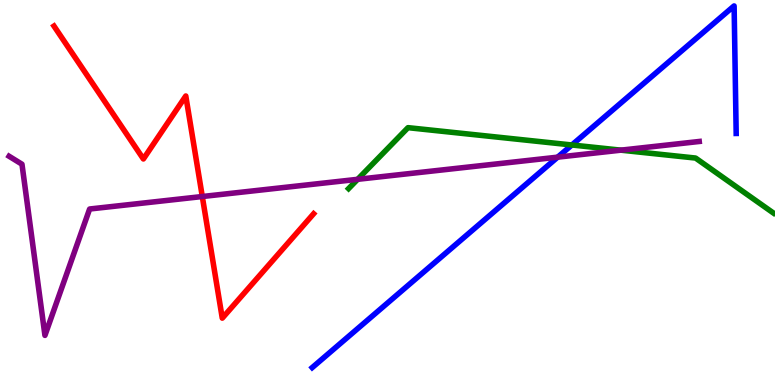[{'lines': ['blue', 'red'], 'intersections': []}, {'lines': ['green', 'red'], 'intersections': []}, {'lines': ['purple', 'red'], 'intersections': [{'x': 2.61, 'y': 4.9}]}, {'lines': ['blue', 'green'], 'intersections': [{'x': 7.38, 'y': 6.23}]}, {'lines': ['blue', 'purple'], 'intersections': [{'x': 7.2, 'y': 5.92}]}, {'lines': ['green', 'purple'], 'intersections': [{'x': 4.61, 'y': 5.34}, {'x': 8.01, 'y': 6.1}]}]